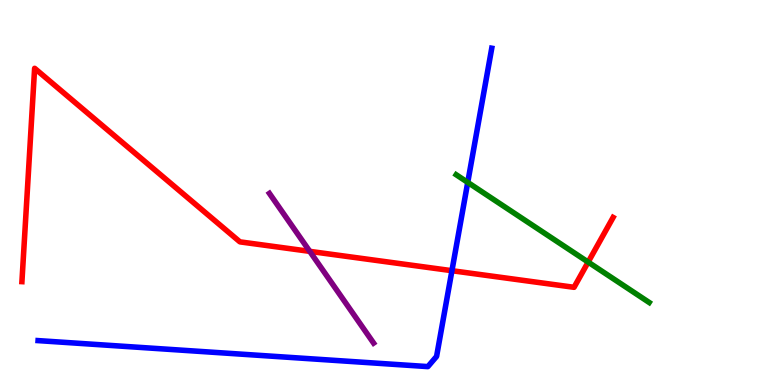[{'lines': ['blue', 'red'], 'intersections': [{'x': 5.83, 'y': 2.97}]}, {'lines': ['green', 'red'], 'intersections': [{'x': 7.59, 'y': 3.19}]}, {'lines': ['purple', 'red'], 'intersections': [{'x': 4.0, 'y': 3.47}]}, {'lines': ['blue', 'green'], 'intersections': [{'x': 6.04, 'y': 5.26}]}, {'lines': ['blue', 'purple'], 'intersections': []}, {'lines': ['green', 'purple'], 'intersections': []}]